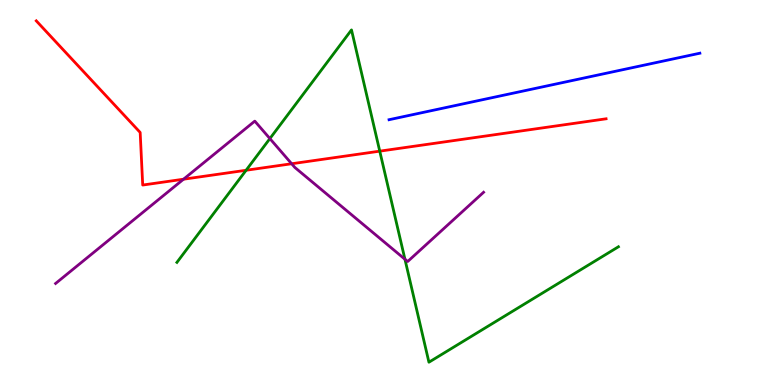[{'lines': ['blue', 'red'], 'intersections': []}, {'lines': ['green', 'red'], 'intersections': [{'x': 3.18, 'y': 5.58}, {'x': 4.9, 'y': 6.07}]}, {'lines': ['purple', 'red'], 'intersections': [{'x': 2.37, 'y': 5.35}, {'x': 3.76, 'y': 5.75}]}, {'lines': ['blue', 'green'], 'intersections': []}, {'lines': ['blue', 'purple'], 'intersections': []}, {'lines': ['green', 'purple'], 'intersections': [{'x': 3.48, 'y': 6.4}, {'x': 5.22, 'y': 3.27}]}]